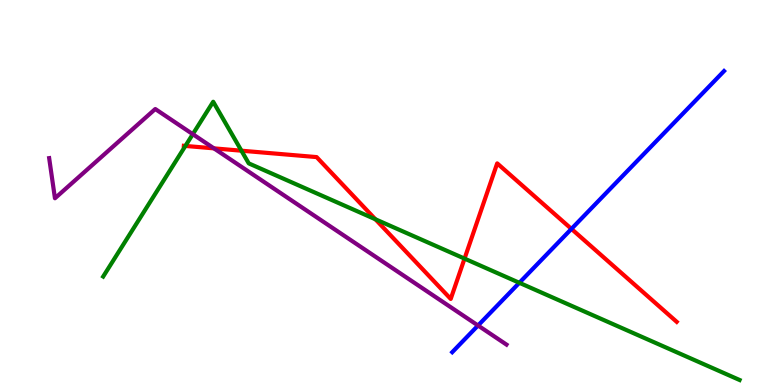[{'lines': ['blue', 'red'], 'intersections': [{'x': 7.37, 'y': 4.05}]}, {'lines': ['green', 'red'], 'intersections': [{'x': 2.39, 'y': 6.21}, {'x': 3.12, 'y': 6.09}, {'x': 4.84, 'y': 4.3}, {'x': 5.99, 'y': 3.28}]}, {'lines': ['purple', 'red'], 'intersections': [{'x': 2.76, 'y': 6.15}]}, {'lines': ['blue', 'green'], 'intersections': [{'x': 6.7, 'y': 2.65}]}, {'lines': ['blue', 'purple'], 'intersections': [{'x': 6.17, 'y': 1.55}]}, {'lines': ['green', 'purple'], 'intersections': [{'x': 2.49, 'y': 6.51}]}]